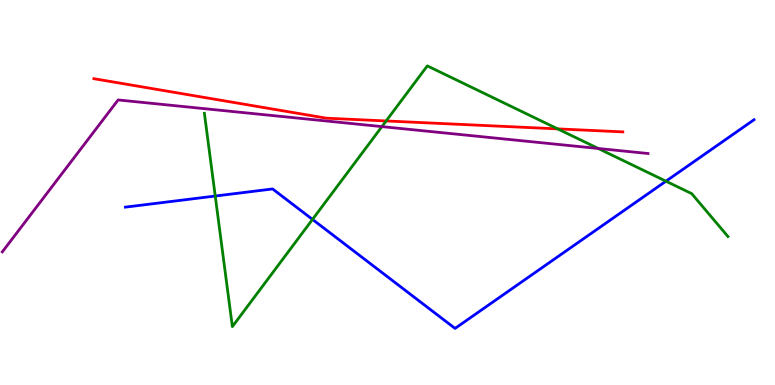[{'lines': ['blue', 'red'], 'intersections': []}, {'lines': ['green', 'red'], 'intersections': [{'x': 4.98, 'y': 6.86}, {'x': 7.2, 'y': 6.65}]}, {'lines': ['purple', 'red'], 'intersections': []}, {'lines': ['blue', 'green'], 'intersections': [{'x': 2.78, 'y': 4.91}, {'x': 4.03, 'y': 4.3}, {'x': 8.59, 'y': 5.29}]}, {'lines': ['blue', 'purple'], 'intersections': []}, {'lines': ['green', 'purple'], 'intersections': [{'x': 4.93, 'y': 6.71}, {'x': 7.72, 'y': 6.14}]}]